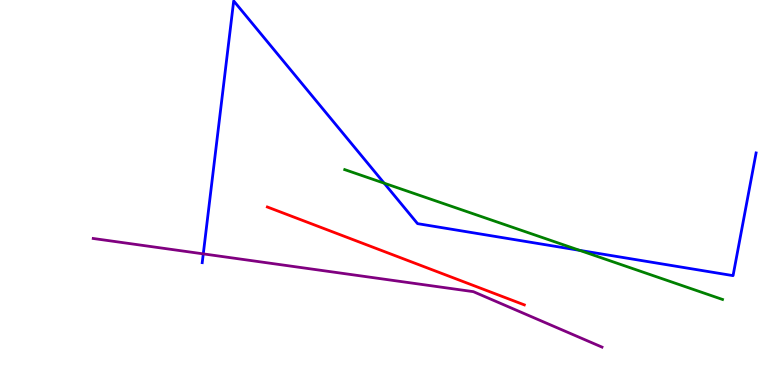[{'lines': ['blue', 'red'], 'intersections': []}, {'lines': ['green', 'red'], 'intersections': []}, {'lines': ['purple', 'red'], 'intersections': []}, {'lines': ['blue', 'green'], 'intersections': [{'x': 4.96, 'y': 5.24}, {'x': 7.48, 'y': 3.5}]}, {'lines': ['blue', 'purple'], 'intersections': [{'x': 2.62, 'y': 3.41}]}, {'lines': ['green', 'purple'], 'intersections': []}]